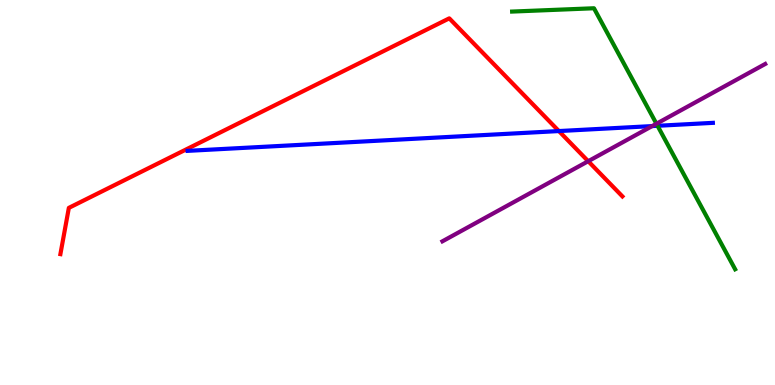[{'lines': ['blue', 'red'], 'intersections': [{'x': 7.21, 'y': 6.6}]}, {'lines': ['green', 'red'], 'intersections': []}, {'lines': ['purple', 'red'], 'intersections': [{'x': 7.59, 'y': 5.81}]}, {'lines': ['blue', 'green'], 'intersections': [{'x': 8.48, 'y': 6.73}]}, {'lines': ['blue', 'purple'], 'intersections': [{'x': 8.41, 'y': 6.72}]}, {'lines': ['green', 'purple'], 'intersections': [{'x': 8.47, 'y': 6.79}]}]